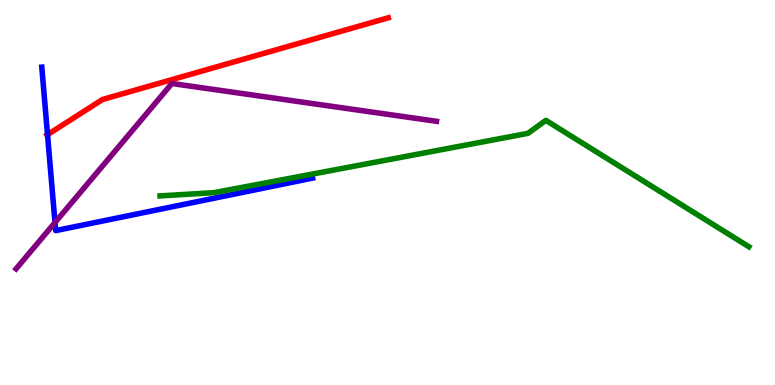[{'lines': ['blue', 'red'], 'intersections': [{'x': 0.613, 'y': 6.5}]}, {'lines': ['green', 'red'], 'intersections': []}, {'lines': ['purple', 'red'], 'intersections': []}, {'lines': ['blue', 'green'], 'intersections': []}, {'lines': ['blue', 'purple'], 'intersections': [{'x': 0.71, 'y': 4.22}]}, {'lines': ['green', 'purple'], 'intersections': []}]